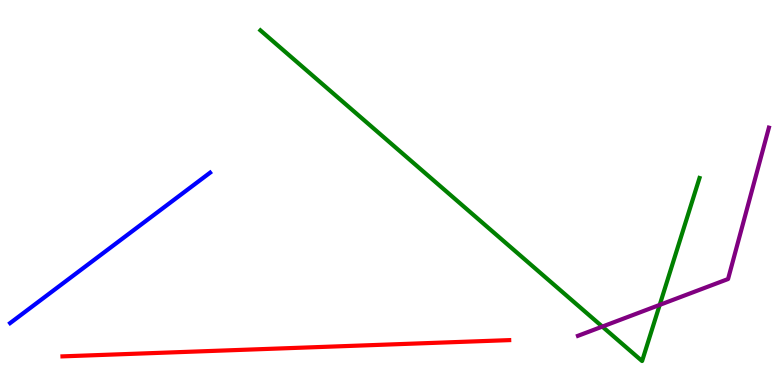[{'lines': ['blue', 'red'], 'intersections': []}, {'lines': ['green', 'red'], 'intersections': []}, {'lines': ['purple', 'red'], 'intersections': []}, {'lines': ['blue', 'green'], 'intersections': []}, {'lines': ['blue', 'purple'], 'intersections': []}, {'lines': ['green', 'purple'], 'intersections': [{'x': 7.77, 'y': 1.52}, {'x': 8.51, 'y': 2.08}]}]